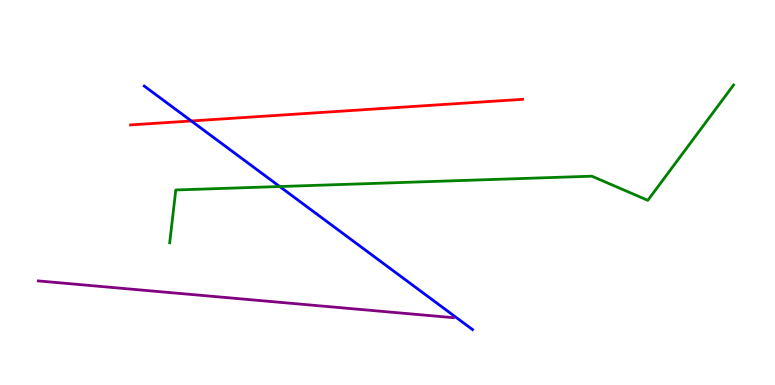[{'lines': ['blue', 'red'], 'intersections': [{'x': 2.47, 'y': 6.86}]}, {'lines': ['green', 'red'], 'intersections': []}, {'lines': ['purple', 'red'], 'intersections': []}, {'lines': ['blue', 'green'], 'intersections': [{'x': 3.61, 'y': 5.15}]}, {'lines': ['blue', 'purple'], 'intersections': []}, {'lines': ['green', 'purple'], 'intersections': []}]